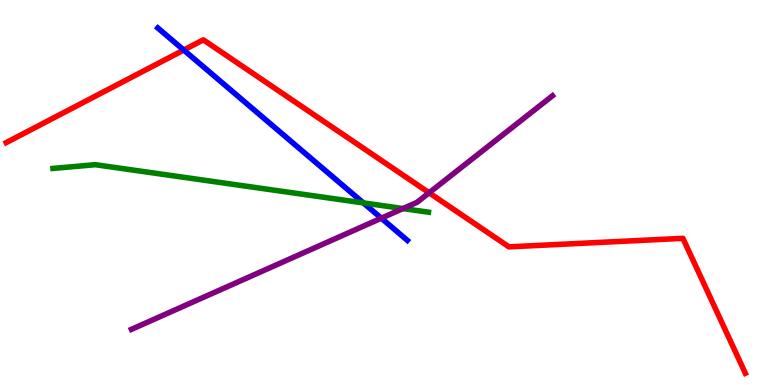[{'lines': ['blue', 'red'], 'intersections': [{'x': 2.37, 'y': 8.7}]}, {'lines': ['green', 'red'], 'intersections': []}, {'lines': ['purple', 'red'], 'intersections': [{'x': 5.54, 'y': 4.99}]}, {'lines': ['blue', 'green'], 'intersections': [{'x': 4.69, 'y': 4.73}]}, {'lines': ['blue', 'purple'], 'intersections': [{'x': 4.92, 'y': 4.33}]}, {'lines': ['green', 'purple'], 'intersections': [{'x': 5.2, 'y': 4.58}]}]